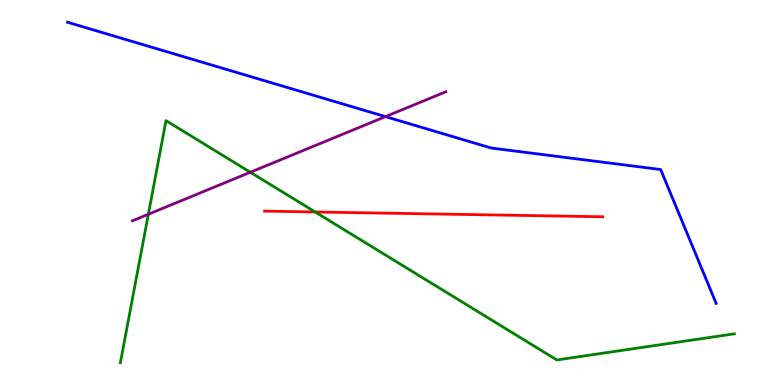[{'lines': ['blue', 'red'], 'intersections': []}, {'lines': ['green', 'red'], 'intersections': [{'x': 4.07, 'y': 4.49}]}, {'lines': ['purple', 'red'], 'intersections': []}, {'lines': ['blue', 'green'], 'intersections': []}, {'lines': ['blue', 'purple'], 'intersections': [{'x': 4.97, 'y': 6.97}]}, {'lines': ['green', 'purple'], 'intersections': [{'x': 1.91, 'y': 4.43}, {'x': 3.23, 'y': 5.53}]}]